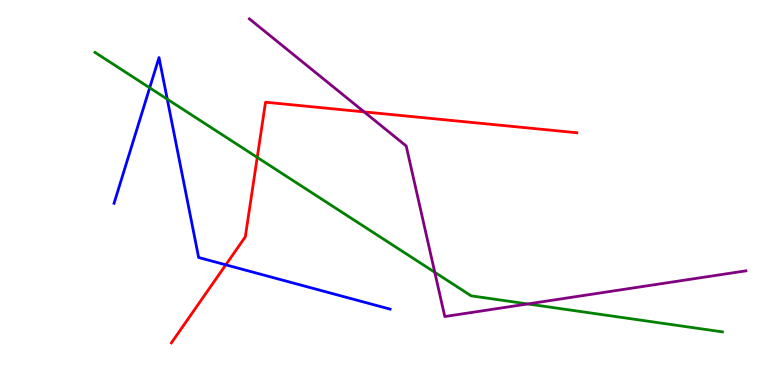[{'lines': ['blue', 'red'], 'intersections': [{'x': 2.91, 'y': 3.12}]}, {'lines': ['green', 'red'], 'intersections': [{'x': 3.32, 'y': 5.91}]}, {'lines': ['purple', 'red'], 'intersections': [{'x': 4.7, 'y': 7.09}]}, {'lines': ['blue', 'green'], 'intersections': [{'x': 1.93, 'y': 7.72}, {'x': 2.16, 'y': 7.42}]}, {'lines': ['blue', 'purple'], 'intersections': []}, {'lines': ['green', 'purple'], 'intersections': [{'x': 5.61, 'y': 2.93}, {'x': 6.81, 'y': 2.11}]}]